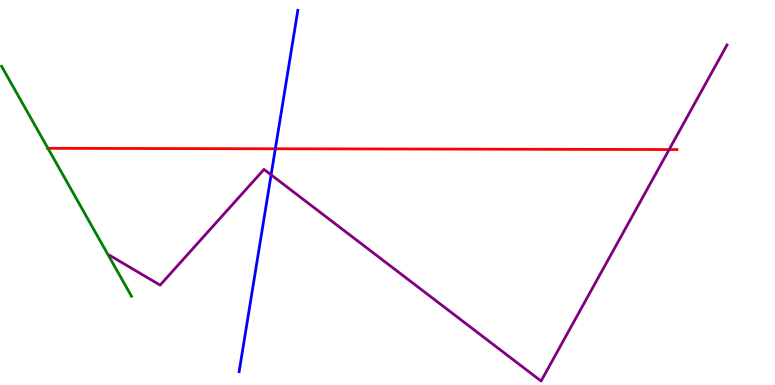[{'lines': ['blue', 'red'], 'intersections': [{'x': 3.55, 'y': 6.14}]}, {'lines': ['green', 'red'], 'intersections': [{'x': 0.619, 'y': 6.15}]}, {'lines': ['purple', 'red'], 'intersections': [{'x': 8.63, 'y': 6.12}]}, {'lines': ['blue', 'green'], 'intersections': []}, {'lines': ['blue', 'purple'], 'intersections': [{'x': 3.5, 'y': 5.46}]}, {'lines': ['green', 'purple'], 'intersections': []}]